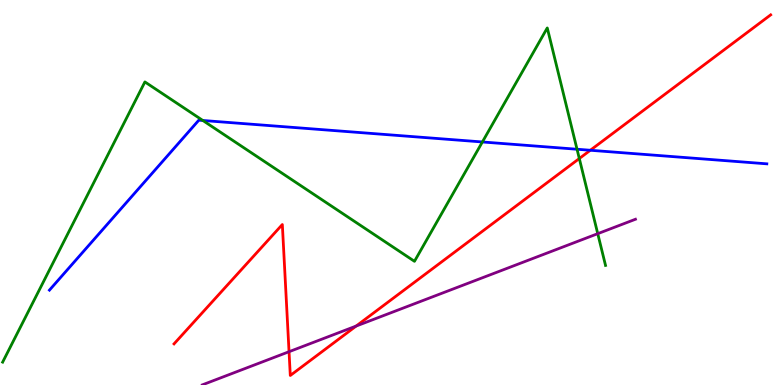[{'lines': ['blue', 'red'], 'intersections': [{'x': 7.62, 'y': 6.1}]}, {'lines': ['green', 'red'], 'intersections': [{'x': 7.47, 'y': 5.88}]}, {'lines': ['purple', 'red'], 'intersections': [{'x': 3.73, 'y': 0.865}, {'x': 4.6, 'y': 1.53}]}, {'lines': ['blue', 'green'], 'intersections': [{'x': 2.62, 'y': 6.87}, {'x': 6.22, 'y': 6.31}, {'x': 7.45, 'y': 6.12}]}, {'lines': ['blue', 'purple'], 'intersections': []}, {'lines': ['green', 'purple'], 'intersections': [{'x': 7.71, 'y': 3.93}]}]